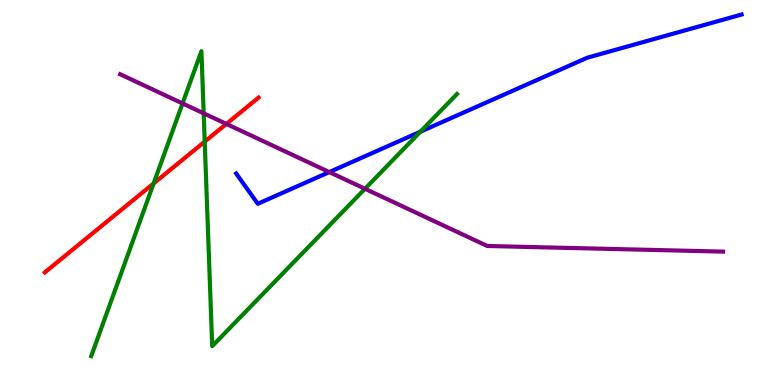[{'lines': ['blue', 'red'], 'intersections': []}, {'lines': ['green', 'red'], 'intersections': [{'x': 1.98, 'y': 5.24}, {'x': 2.64, 'y': 6.32}]}, {'lines': ['purple', 'red'], 'intersections': [{'x': 2.92, 'y': 6.78}]}, {'lines': ['blue', 'green'], 'intersections': [{'x': 5.42, 'y': 6.58}]}, {'lines': ['blue', 'purple'], 'intersections': [{'x': 4.25, 'y': 5.53}]}, {'lines': ['green', 'purple'], 'intersections': [{'x': 2.36, 'y': 7.31}, {'x': 2.63, 'y': 7.06}, {'x': 4.71, 'y': 5.1}]}]